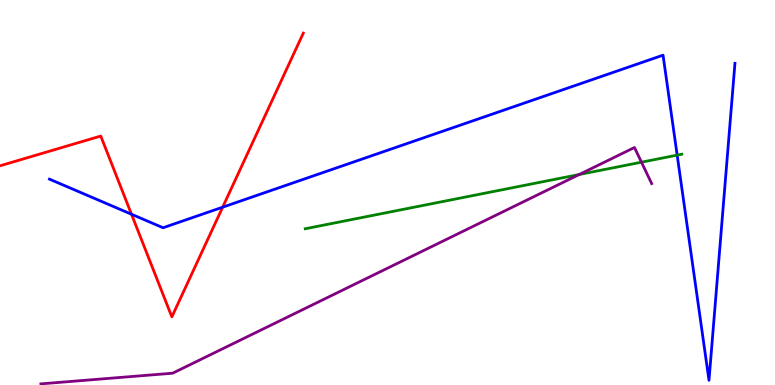[{'lines': ['blue', 'red'], 'intersections': [{'x': 1.7, 'y': 4.44}, {'x': 2.87, 'y': 4.62}]}, {'lines': ['green', 'red'], 'intersections': []}, {'lines': ['purple', 'red'], 'intersections': []}, {'lines': ['blue', 'green'], 'intersections': [{'x': 8.74, 'y': 5.97}]}, {'lines': ['blue', 'purple'], 'intersections': []}, {'lines': ['green', 'purple'], 'intersections': [{'x': 7.47, 'y': 5.47}, {'x': 8.28, 'y': 5.79}]}]